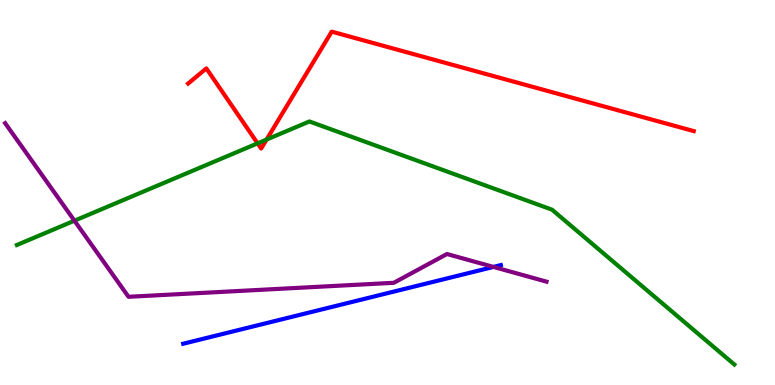[{'lines': ['blue', 'red'], 'intersections': []}, {'lines': ['green', 'red'], 'intersections': [{'x': 3.32, 'y': 6.28}, {'x': 3.44, 'y': 6.38}]}, {'lines': ['purple', 'red'], 'intersections': []}, {'lines': ['blue', 'green'], 'intersections': []}, {'lines': ['blue', 'purple'], 'intersections': [{'x': 6.37, 'y': 3.07}]}, {'lines': ['green', 'purple'], 'intersections': [{'x': 0.961, 'y': 4.27}]}]